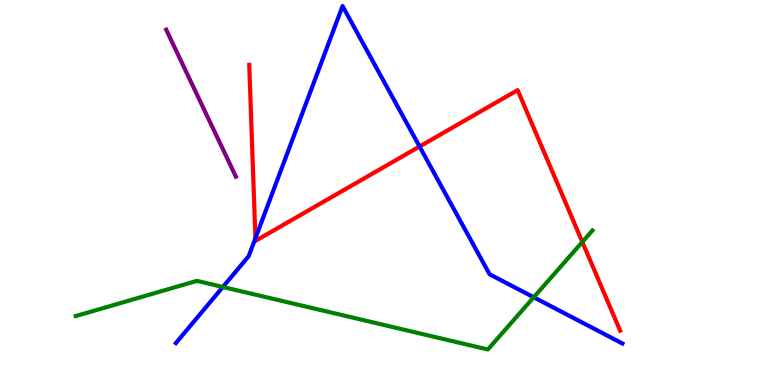[{'lines': ['blue', 'red'], 'intersections': [{'x': 3.3, 'y': 3.81}, {'x': 5.41, 'y': 6.19}]}, {'lines': ['green', 'red'], 'intersections': [{'x': 7.51, 'y': 3.71}]}, {'lines': ['purple', 'red'], 'intersections': []}, {'lines': ['blue', 'green'], 'intersections': [{'x': 2.88, 'y': 2.55}, {'x': 6.89, 'y': 2.28}]}, {'lines': ['blue', 'purple'], 'intersections': []}, {'lines': ['green', 'purple'], 'intersections': []}]